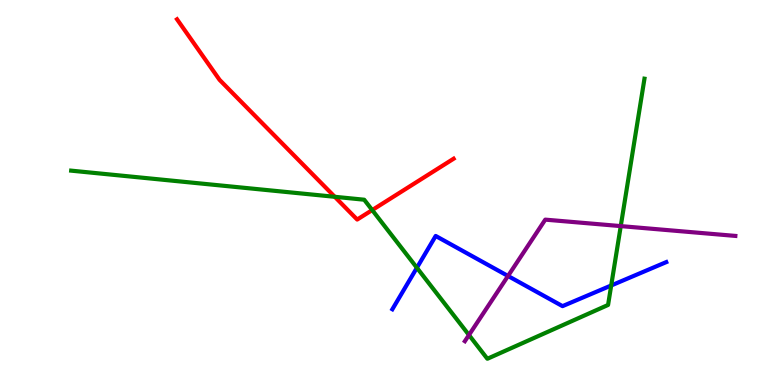[{'lines': ['blue', 'red'], 'intersections': []}, {'lines': ['green', 'red'], 'intersections': [{'x': 4.32, 'y': 4.89}, {'x': 4.8, 'y': 4.54}]}, {'lines': ['purple', 'red'], 'intersections': []}, {'lines': ['blue', 'green'], 'intersections': [{'x': 5.38, 'y': 3.05}, {'x': 7.89, 'y': 2.58}]}, {'lines': ['blue', 'purple'], 'intersections': [{'x': 6.55, 'y': 2.83}]}, {'lines': ['green', 'purple'], 'intersections': [{'x': 6.05, 'y': 1.3}, {'x': 8.01, 'y': 4.13}]}]